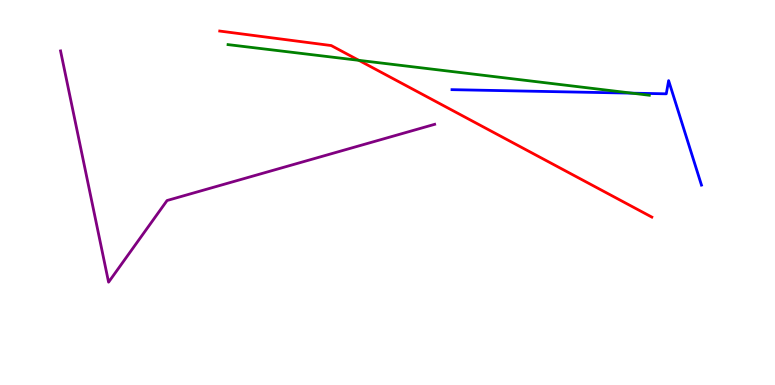[{'lines': ['blue', 'red'], 'intersections': []}, {'lines': ['green', 'red'], 'intersections': [{'x': 4.63, 'y': 8.43}]}, {'lines': ['purple', 'red'], 'intersections': []}, {'lines': ['blue', 'green'], 'intersections': [{'x': 8.15, 'y': 7.58}]}, {'lines': ['blue', 'purple'], 'intersections': []}, {'lines': ['green', 'purple'], 'intersections': []}]